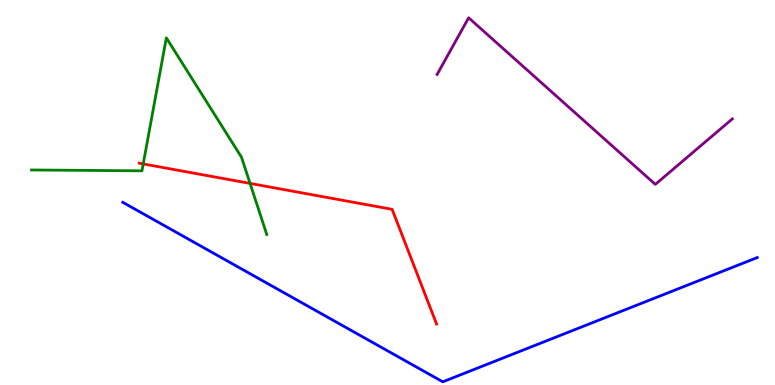[{'lines': ['blue', 'red'], 'intersections': []}, {'lines': ['green', 'red'], 'intersections': [{'x': 1.85, 'y': 5.74}, {'x': 3.23, 'y': 5.24}]}, {'lines': ['purple', 'red'], 'intersections': []}, {'lines': ['blue', 'green'], 'intersections': []}, {'lines': ['blue', 'purple'], 'intersections': []}, {'lines': ['green', 'purple'], 'intersections': []}]